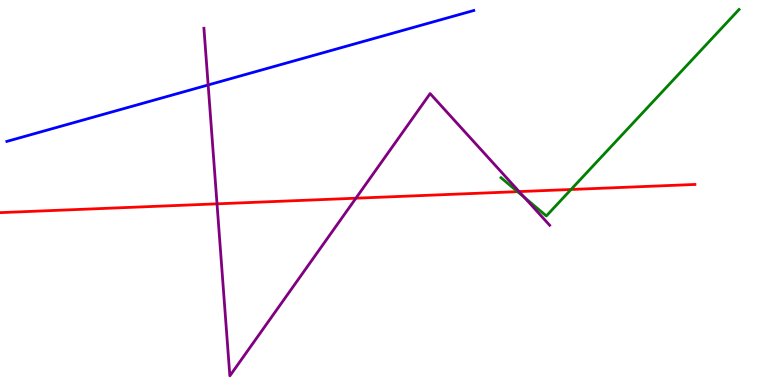[{'lines': ['blue', 'red'], 'intersections': []}, {'lines': ['green', 'red'], 'intersections': [{'x': 6.68, 'y': 5.02}, {'x': 7.37, 'y': 5.08}]}, {'lines': ['purple', 'red'], 'intersections': [{'x': 2.8, 'y': 4.71}, {'x': 4.59, 'y': 4.85}, {'x': 6.7, 'y': 5.02}]}, {'lines': ['blue', 'green'], 'intersections': []}, {'lines': ['blue', 'purple'], 'intersections': [{'x': 2.69, 'y': 7.79}]}, {'lines': ['green', 'purple'], 'intersections': [{'x': 6.77, 'y': 4.87}]}]